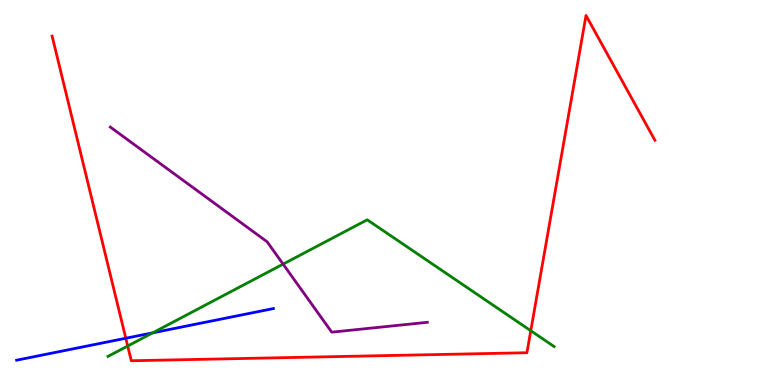[{'lines': ['blue', 'red'], 'intersections': [{'x': 1.62, 'y': 1.21}]}, {'lines': ['green', 'red'], 'intersections': [{'x': 1.65, 'y': 1.01}, {'x': 6.85, 'y': 1.41}]}, {'lines': ['purple', 'red'], 'intersections': []}, {'lines': ['blue', 'green'], 'intersections': [{'x': 1.97, 'y': 1.35}]}, {'lines': ['blue', 'purple'], 'intersections': []}, {'lines': ['green', 'purple'], 'intersections': [{'x': 3.65, 'y': 3.14}]}]